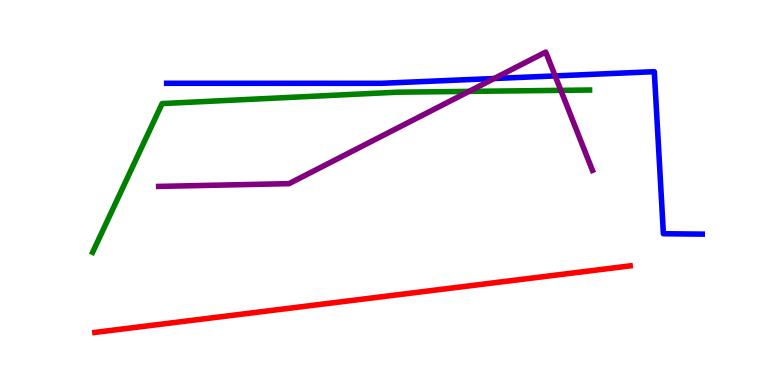[{'lines': ['blue', 'red'], 'intersections': []}, {'lines': ['green', 'red'], 'intersections': []}, {'lines': ['purple', 'red'], 'intersections': []}, {'lines': ['blue', 'green'], 'intersections': []}, {'lines': ['blue', 'purple'], 'intersections': [{'x': 6.38, 'y': 7.96}, {'x': 7.16, 'y': 8.03}]}, {'lines': ['green', 'purple'], 'intersections': [{'x': 6.05, 'y': 7.63}, {'x': 7.24, 'y': 7.65}]}]